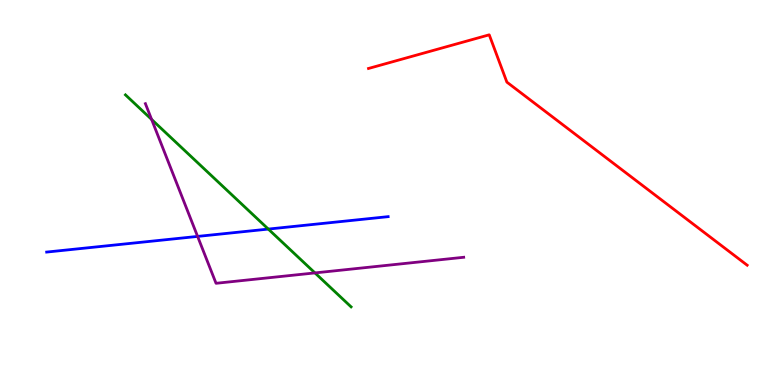[{'lines': ['blue', 'red'], 'intersections': []}, {'lines': ['green', 'red'], 'intersections': []}, {'lines': ['purple', 'red'], 'intersections': []}, {'lines': ['blue', 'green'], 'intersections': [{'x': 3.46, 'y': 4.05}]}, {'lines': ['blue', 'purple'], 'intersections': [{'x': 2.55, 'y': 3.86}]}, {'lines': ['green', 'purple'], 'intersections': [{'x': 1.96, 'y': 6.9}, {'x': 4.06, 'y': 2.91}]}]